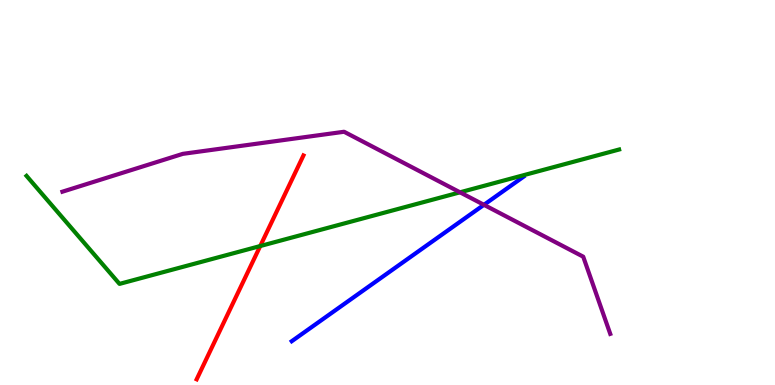[{'lines': ['blue', 'red'], 'intersections': []}, {'lines': ['green', 'red'], 'intersections': [{'x': 3.36, 'y': 3.61}]}, {'lines': ['purple', 'red'], 'intersections': []}, {'lines': ['blue', 'green'], 'intersections': []}, {'lines': ['blue', 'purple'], 'intersections': [{'x': 6.24, 'y': 4.68}]}, {'lines': ['green', 'purple'], 'intersections': [{'x': 5.94, 'y': 5.0}]}]